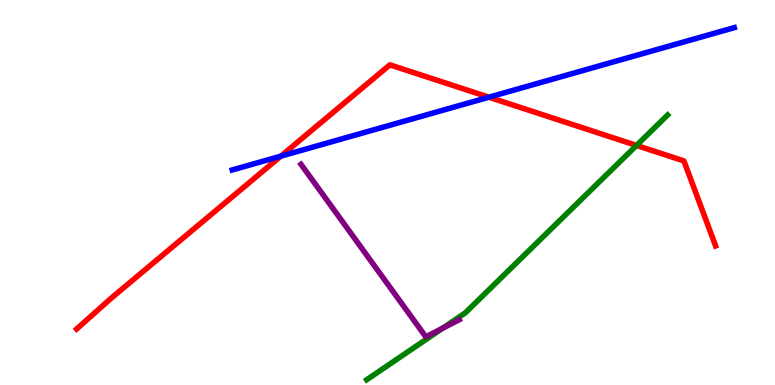[{'lines': ['blue', 'red'], 'intersections': [{'x': 3.62, 'y': 5.94}, {'x': 6.31, 'y': 7.48}]}, {'lines': ['green', 'red'], 'intersections': [{'x': 8.21, 'y': 6.22}]}, {'lines': ['purple', 'red'], 'intersections': []}, {'lines': ['blue', 'green'], 'intersections': []}, {'lines': ['blue', 'purple'], 'intersections': []}, {'lines': ['green', 'purple'], 'intersections': [{'x': 5.71, 'y': 1.47}]}]